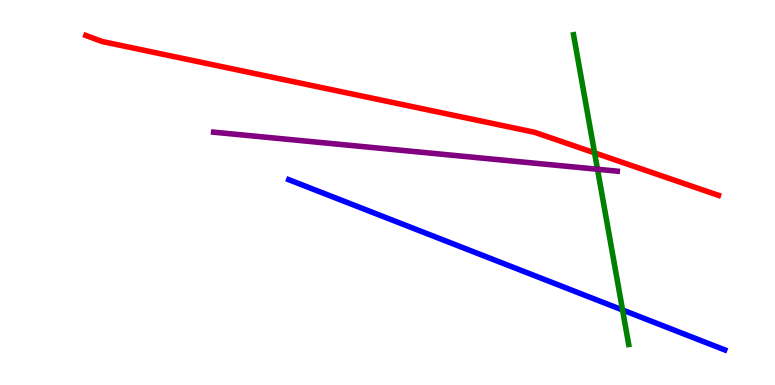[{'lines': ['blue', 'red'], 'intersections': []}, {'lines': ['green', 'red'], 'intersections': [{'x': 7.67, 'y': 6.03}]}, {'lines': ['purple', 'red'], 'intersections': []}, {'lines': ['blue', 'green'], 'intersections': [{'x': 8.03, 'y': 1.95}]}, {'lines': ['blue', 'purple'], 'intersections': []}, {'lines': ['green', 'purple'], 'intersections': [{'x': 7.71, 'y': 5.6}]}]